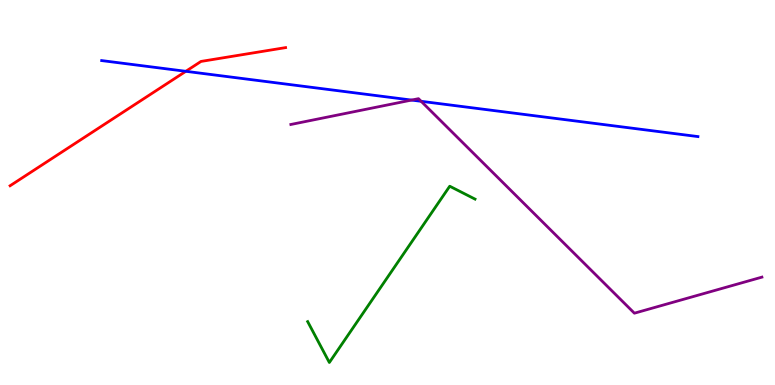[{'lines': ['blue', 'red'], 'intersections': [{'x': 2.4, 'y': 8.15}]}, {'lines': ['green', 'red'], 'intersections': []}, {'lines': ['purple', 'red'], 'intersections': []}, {'lines': ['blue', 'green'], 'intersections': []}, {'lines': ['blue', 'purple'], 'intersections': [{'x': 5.31, 'y': 7.4}, {'x': 5.43, 'y': 7.37}]}, {'lines': ['green', 'purple'], 'intersections': []}]